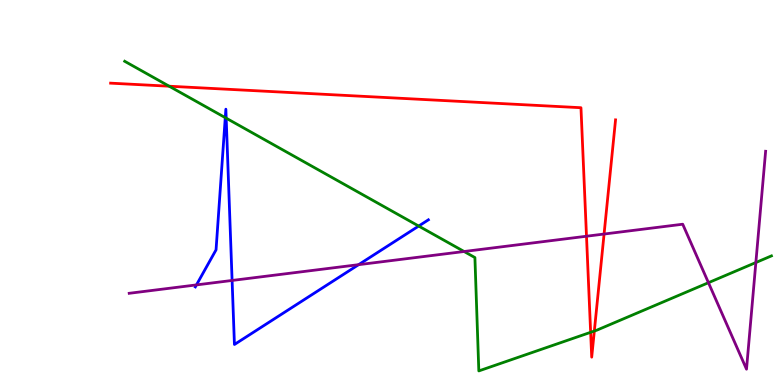[{'lines': ['blue', 'red'], 'intersections': []}, {'lines': ['green', 'red'], 'intersections': [{'x': 2.18, 'y': 7.76}, {'x': 7.62, 'y': 1.37}, {'x': 7.67, 'y': 1.4}]}, {'lines': ['purple', 'red'], 'intersections': [{'x': 7.57, 'y': 3.86}, {'x': 7.79, 'y': 3.92}]}, {'lines': ['blue', 'green'], 'intersections': [{'x': 2.91, 'y': 6.94}, {'x': 2.92, 'y': 6.93}, {'x': 5.4, 'y': 4.13}]}, {'lines': ['blue', 'purple'], 'intersections': [{'x': 2.53, 'y': 2.6}, {'x': 2.99, 'y': 2.72}, {'x': 4.63, 'y': 3.13}]}, {'lines': ['green', 'purple'], 'intersections': [{'x': 5.99, 'y': 3.47}, {'x': 9.14, 'y': 2.66}, {'x': 9.75, 'y': 3.18}]}]